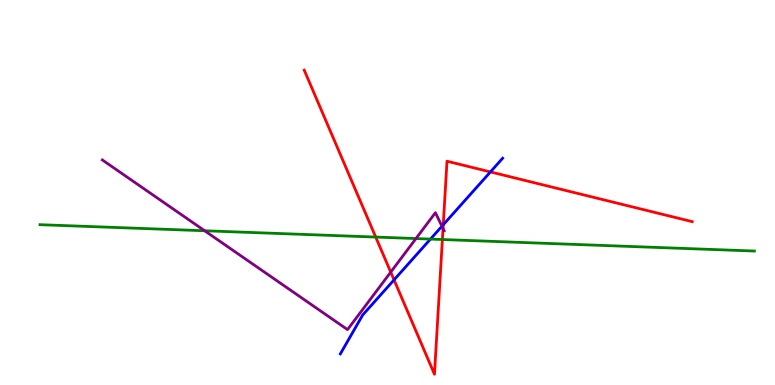[{'lines': ['blue', 'red'], 'intersections': [{'x': 5.08, 'y': 2.73}, {'x': 5.72, 'y': 4.16}, {'x': 6.33, 'y': 5.53}]}, {'lines': ['green', 'red'], 'intersections': [{'x': 4.85, 'y': 3.84}, {'x': 5.71, 'y': 3.78}]}, {'lines': ['purple', 'red'], 'intersections': [{'x': 5.04, 'y': 2.93}, {'x': 5.72, 'y': 4.07}]}, {'lines': ['blue', 'green'], 'intersections': [{'x': 5.55, 'y': 3.79}]}, {'lines': ['blue', 'purple'], 'intersections': [{'x': 5.7, 'y': 4.12}]}, {'lines': ['green', 'purple'], 'intersections': [{'x': 2.64, 'y': 4.01}, {'x': 5.37, 'y': 3.8}]}]